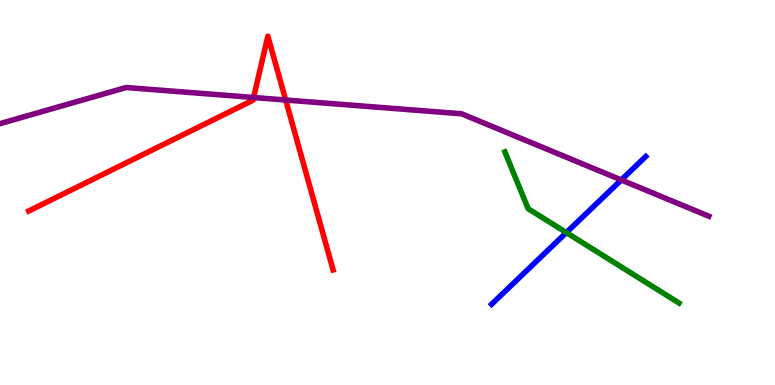[{'lines': ['blue', 'red'], 'intersections': []}, {'lines': ['green', 'red'], 'intersections': []}, {'lines': ['purple', 'red'], 'intersections': [{'x': 3.27, 'y': 7.47}, {'x': 3.69, 'y': 7.4}]}, {'lines': ['blue', 'green'], 'intersections': [{'x': 7.31, 'y': 3.96}]}, {'lines': ['blue', 'purple'], 'intersections': [{'x': 8.02, 'y': 5.33}]}, {'lines': ['green', 'purple'], 'intersections': []}]